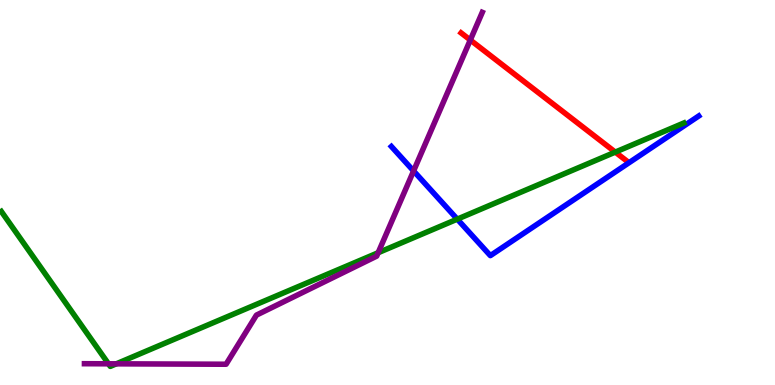[{'lines': ['blue', 'red'], 'intersections': []}, {'lines': ['green', 'red'], 'intersections': [{'x': 7.94, 'y': 6.05}]}, {'lines': ['purple', 'red'], 'intersections': [{'x': 6.07, 'y': 8.96}]}, {'lines': ['blue', 'green'], 'intersections': [{'x': 5.9, 'y': 4.31}]}, {'lines': ['blue', 'purple'], 'intersections': [{'x': 5.34, 'y': 5.56}]}, {'lines': ['green', 'purple'], 'intersections': [{'x': 1.4, 'y': 0.551}, {'x': 1.5, 'y': 0.55}, {'x': 4.88, 'y': 3.44}]}]